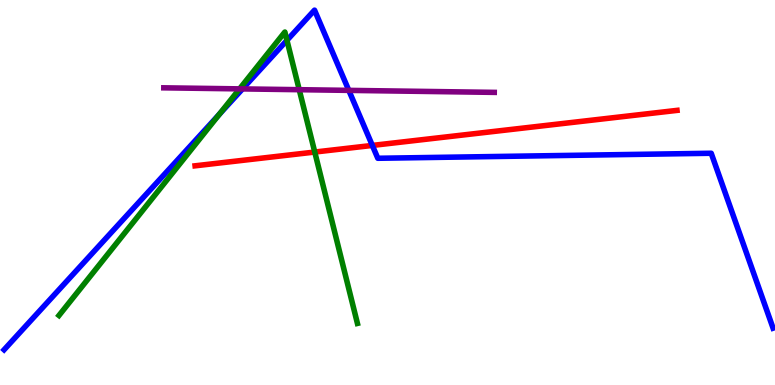[{'lines': ['blue', 'red'], 'intersections': [{'x': 4.8, 'y': 6.22}]}, {'lines': ['green', 'red'], 'intersections': [{'x': 4.06, 'y': 6.05}]}, {'lines': ['purple', 'red'], 'intersections': []}, {'lines': ['blue', 'green'], 'intersections': [{'x': 2.83, 'y': 7.03}, {'x': 3.7, 'y': 8.95}]}, {'lines': ['blue', 'purple'], 'intersections': [{'x': 3.13, 'y': 7.69}, {'x': 4.5, 'y': 7.65}]}, {'lines': ['green', 'purple'], 'intersections': [{'x': 3.09, 'y': 7.69}, {'x': 3.86, 'y': 7.67}]}]